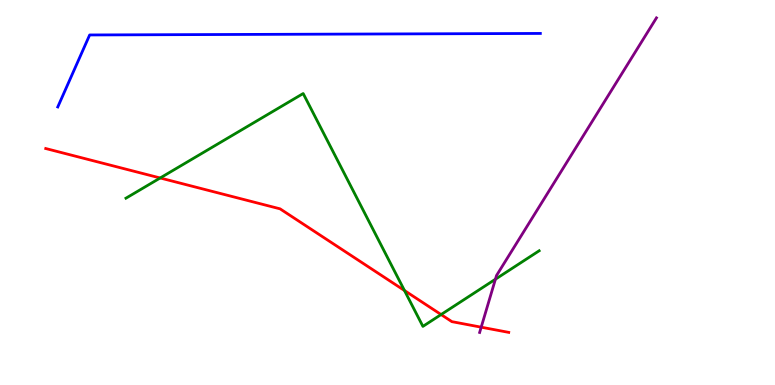[{'lines': ['blue', 'red'], 'intersections': []}, {'lines': ['green', 'red'], 'intersections': [{'x': 2.07, 'y': 5.38}, {'x': 5.22, 'y': 2.45}, {'x': 5.69, 'y': 1.83}]}, {'lines': ['purple', 'red'], 'intersections': [{'x': 6.21, 'y': 1.5}]}, {'lines': ['blue', 'green'], 'intersections': []}, {'lines': ['blue', 'purple'], 'intersections': []}, {'lines': ['green', 'purple'], 'intersections': [{'x': 6.39, 'y': 2.75}]}]